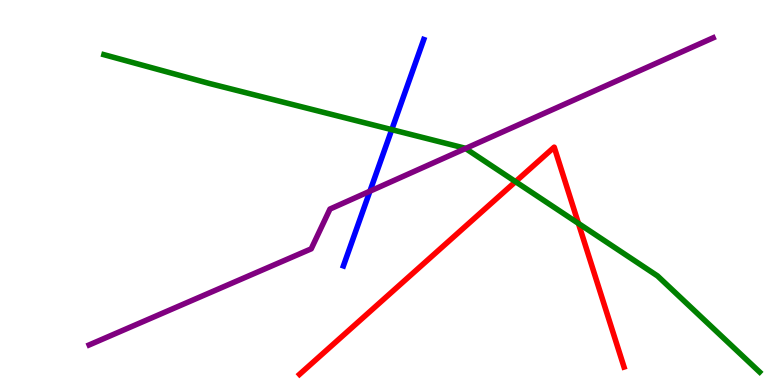[{'lines': ['blue', 'red'], 'intersections': []}, {'lines': ['green', 'red'], 'intersections': [{'x': 6.65, 'y': 5.28}, {'x': 7.46, 'y': 4.2}]}, {'lines': ['purple', 'red'], 'intersections': []}, {'lines': ['blue', 'green'], 'intersections': [{'x': 5.06, 'y': 6.63}]}, {'lines': ['blue', 'purple'], 'intersections': [{'x': 4.77, 'y': 5.03}]}, {'lines': ['green', 'purple'], 'intersections': [{'x': 6.01, 'y': 6.14}]}]